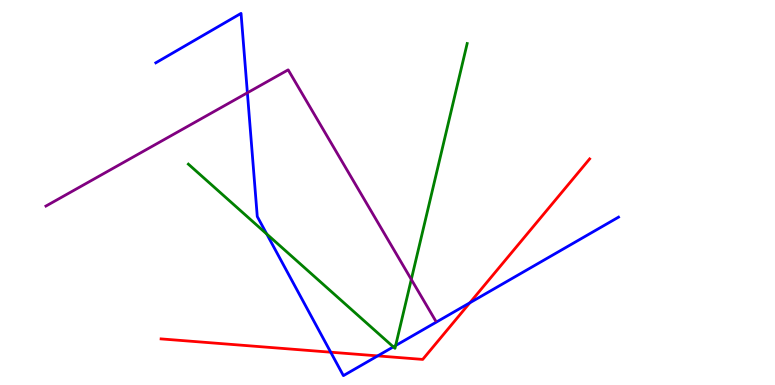[{'lines': ['blue', 'red'], 'intersections': [{'x': 4.27, 'y': 0.852}, {'x': 4.87, 'y': 0.756}, {'x': 6.06, 'y': 2.14}]}, {'lines': ['green', 'red'], 'intersections': []}, {'lines': ['purple', 'red'], 'intersections': []}, {'lines': ['blue', 'green'], 'intersections': [{'x': 3.44, 'y': 3.92}, {'x': 5.08, 'y': 0.99}, {'x': 5.1, 'y': 1.02}]}, {'lines': ['blue', 'purple'], 'intersections': [{'x': 3.19, 'y': 7.59}]}, {'lines': ['green', 'purple'], 'intersections': [{'x': 5.31, 'y': 2.74}]}]